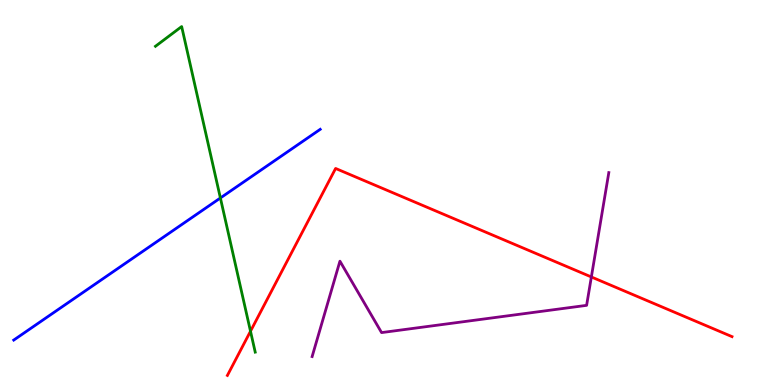[{'lines': ['blue', 'red'], 'intersections': []}, {'lines': ['green', 'red'], 'intersections': [{'x': 3.23, 'y': 1.4}]}, {'lines': ['purple', 'red'], 'intersections': [{'x': 7.63, 'y': 2.81}]}, {'lines': ['blue', 'green'], 'intersections': [{'x': 2.84, 'y': 4.86}]}, {'lines': ['blue', 'purple'], 'intersections': []}, {'lines': ['green', 'purple'], 'intersections': []}]